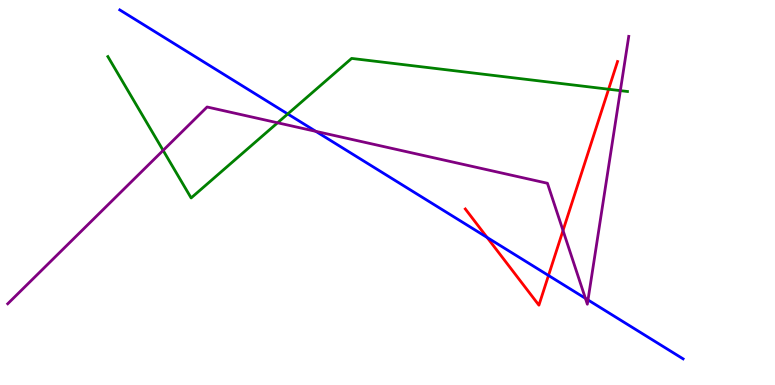[{'lines': ['blue', 'red'], 'intersections': [{'x': 6.29, 'y': 3.83}, {'x': 7.08, 'y': 2.84}]}, {'lines': ['green', 'red'], 'intersections': [{'x': 7.85, 'y': 7.68}]}, {'lines': ['purple', 'red'], 'intersections': [{'x': 7.26, 'y': 4.01}]}, {'lines': ['blue', 'green'], 'intersections': [{'x': 3.71, 'y': 7.04}]}, {'lines': ['blue', 'purple'], 'intersections': [{'x': 4.08, 'y': 6.59}, {'x': 7.55, 'y': 2.25}, {'x': 7.59, 'y': 2.21}]}, {'lines': ['green', 'purple'], 'intersections': [{'x': 2.1, 'y': 6.09}, {'x': 3.58, 'y': 6.81}, {'x': 8.0, 'y': 7.65}]}]